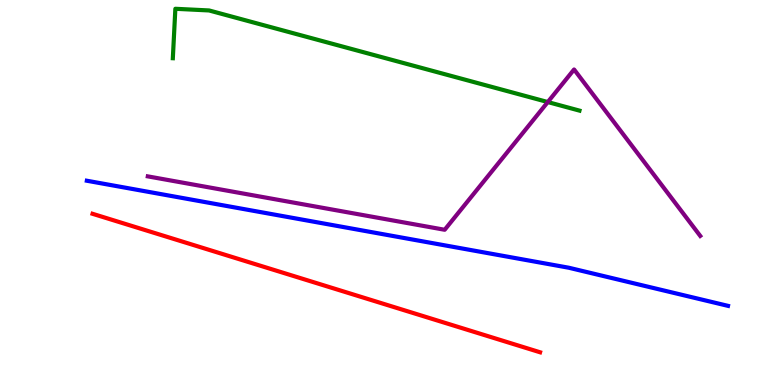[{'lines': ['blue', 'red'], 'intersections': []}, {'lines': ['green', 'red'], 'intersections': []}, {'lines': ['purple', 'red'], 'intersections': []}, {'lines': ['blue', 'green'], 'intersections': []}, {'lines': ['blue', 'purple'], 'intersections': []}, {'lines': ['green', 'purple'], 'intersections': [{'x': 7.07, 'y': 7.35}]}]